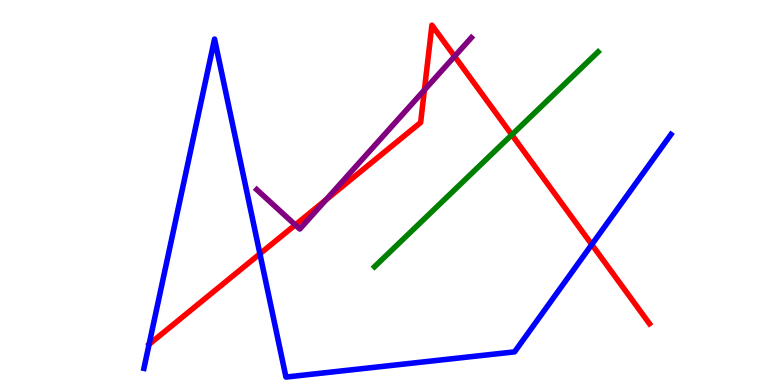[{'lines': ['blue', 'red'], 'intersections': [{'x': 1.92, 'y': 1.06}, {'x': 3.35, 'y': 3.41}, {'x': 7.64, 'y': 3.65}]}, {'lines': ['green', 'red'], 'intersections': [{'x': 6.6, 'y': 6.5}]}, {'lines': ['purple', 'red'], 'intersections': [{'x': 3.81, 'y': 4.16}, {'x': 4.21, 'y': 4.81}, {'x': 5.48, 'y': 7.66}, {'x': 5.87, 'y': 8.54}]}, {'lines': ['blue', 'green'], 'intersections': []}, {'lines': ['blue', 'purple'], 'intersections': []}, {'lines': ['green', 'purple'], 'intersections': []}]